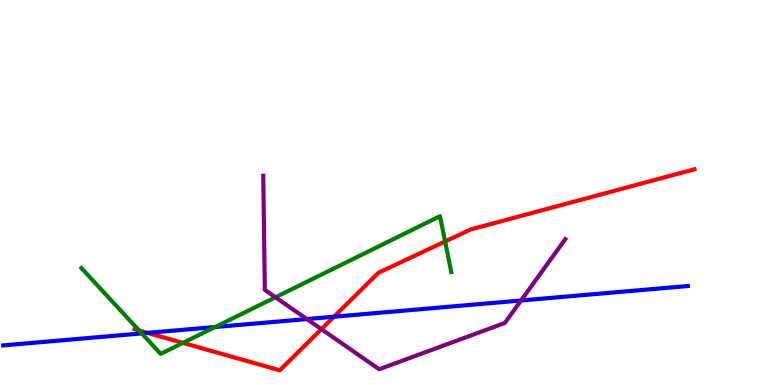[{'lines': ['blue', 'red'], 'intersections': [{'x': 1.9, 'y': 1.35}, {'x': 4.31, 'y': 1.77}]}, {'lines': ['green', 'red'], 'intersections': [{'x': 1.79, 'y': 1.42}, {'x': 2.36, 'y': 1.09}, {'x': 5.74, 'y': 3.73}]}, {'lines': ['purple', 'red'], 'intersections': [{'x': 4.15, 'y': 1.45}]}, {'lines': ['blue', 'green'], 'intersections': [{'x': 1.83, 'y': 1.34}, {'x': 2.78, 'y': 1.51}]}, {'lines': ['blue', 'purple'], 'intersections': [{'x': 3.96, 'y': 1.71}, {'x': 6.72, 'y': 2.2}]}, {'lines': ['green', 'purple'], 'intersections': [{'x': 3.55, 'y': 2.28}]}]